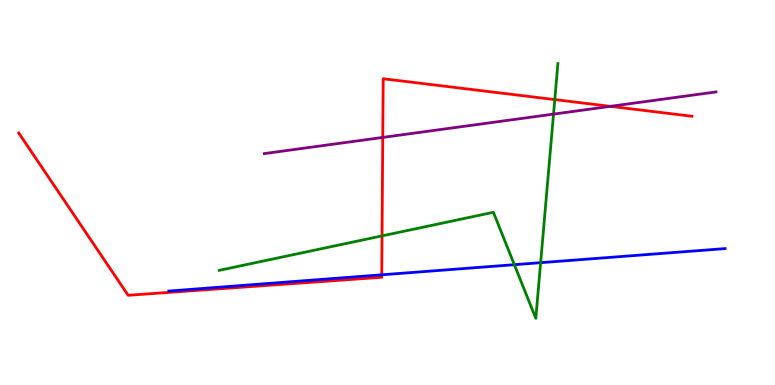[{'lines': ['blue', 'red'], 'intersections': [{'x': 4.93, 'y': 2.86}]}, {'lines': ['green', 'red'], 'intersections': [{'x': 4.93, 'y': 3.87}, {'x': 7.16, 'y': 7.41}]}, {'lines': ['purple', 'red'], 'intersections': [{'x': 4.94, 'y': 6.43}, {'x': 7.88, 'y': 7.24}]}, {'lines': ['blue', 'green'], 'intersections': [{'x': 6.64, 'y': 3.13}, {'x': 6.98, 'y': 3.18}]}, {'lines': ['blue', 'purple'], 'intersections': []}, {'lines': ['green', 'purple'], 'intersections': [{'x': 7.14, 'y': 7.04}]}]